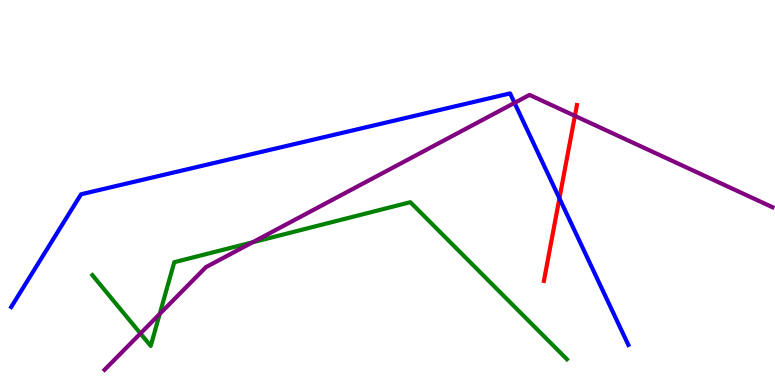[{'lines': ['blue', 'red'], 'intersections': [{'x': 7.22, 'y': 4.85}]}, {'lines': ['green', 'red'], 'intersections': []}, {'lines': ['purple', 'red'], 'intersections': [{'x': 7.42, 'y': 6.99}]}, {'lines': ['blue', 'green'], 'intersections': []}, {'lines': ['blue', 'purple'], 'intersections': [{'x': 6.64, 'y': 7.33}]}, {'lines': ['green', 'purple'], 'intersections': [{'x': 1.81, 'y': 1.34}, {'x': 2.06, 'y': 1.85}, {'x': 3.26, 'y': 3.71}]}]